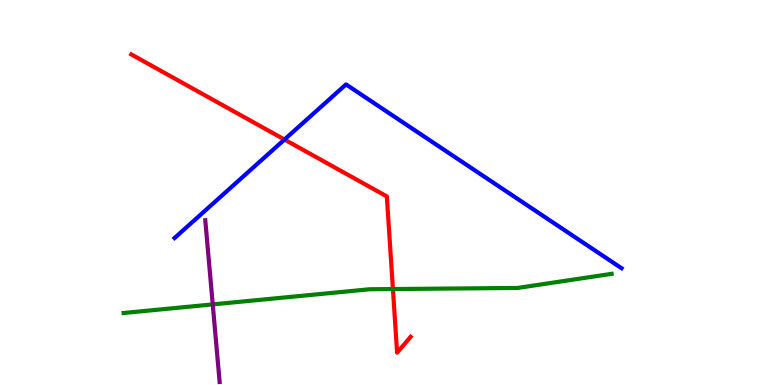[{'lines': ['blue', 'red'], 'intersections': [{'x': 3.67, 'y': 6.38}]}, {'lines': ['green', 'red'], 'intersections': [{'x': 5.07, 'y': 2.49}]}, {'lines': ['purple', 'red'], 'intersections': []}, {'lines': ['blue', 'green'], 'intersections': []}, {'lines': ['blue', 'purple'], 'intersections': []}, {'lines': ['green', 'purple'], 'intersections': [{'x': 2.75, 'y': 2.09}]}]